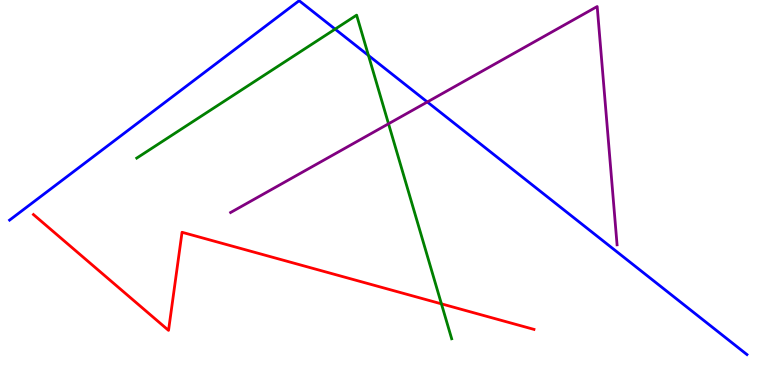[{'lines': ['blue', 'red'], 'intersections': []}, {'lines': ['green', 'red'], 'intersections': [{'x': 5.7, 'y': 2.11}]}, {'lines': ['purple', 'red'], 'intersections': []}, {'lines': ['blue', 'green'], 'intersections': [{'x': 4.32, 'y': 9.24}, {'x': 4.75, 'y': 8.56}]}, {'lines': ['blue', 'purple'], 'intersections': [{'x': 5.51, 'y': 7.35}]}, {'lines': ['green', 'purple'], 'intersections': [{'x': 5.01, 'y': 6.79}]}]